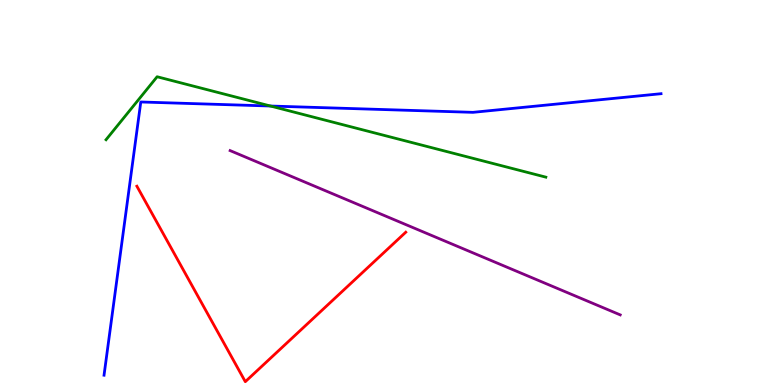[{'lines': ['blue', 'red'], 'intersections': []}, {'lines': ['green', 'red'], 'intersections': []}, {'lines': ['purple', 'red'], 'intersections': []}, {'lines': ['blue', 'green'], 'intersections': [{'x': 3.49, 'y': 7.25}]}, {'lines': ['blue', 'purple'], 'intersections': []}, {'lines': ['green', 'purple'], 'intersections': []}]